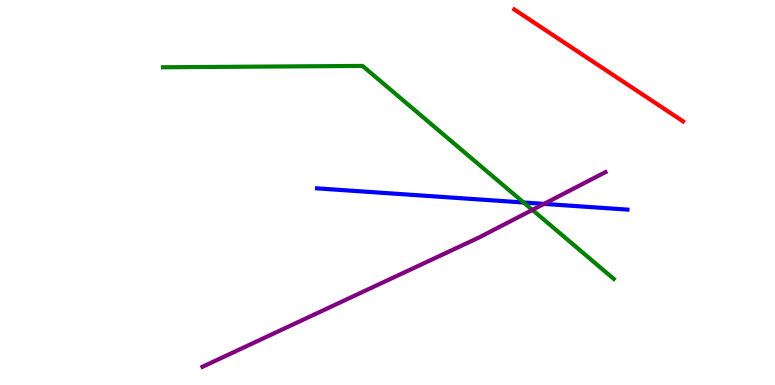[{'lines': ['blue', 'red'], 'intersections': []}, {'lines': ['green', 'red'], 'intersections': []}, {'lines': ['purple', 'red'], 'intersections': []}, {'lines': ['blue', 'green'], 'intersections': [{'x': 6.76, 'y': 4.74}]}, {'lines': ['blue', 'purple'], 'intersections': [{'x': 7.02, 'y': 4.7}]}, {'lines': ['green', 'purple'], 'intersections': [{'x': 6.87, 'y': 4.55}]}]